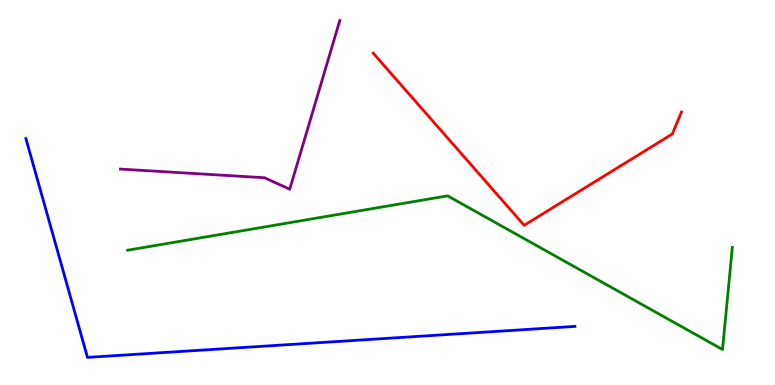[{'lines': ['blue', 'red'], 'intersections': []}, {'lines': ['green', 'red'], 'intersections': []}, {'lines': ['purple', 'red'], 'intersections': []}, {'lines': ['blue', 'green'], 'intersections': []}, {'lines': ['blue', 'purple'], 'intersections': []}, {'lines': ['green', 'purple'], 'intersections': []}]